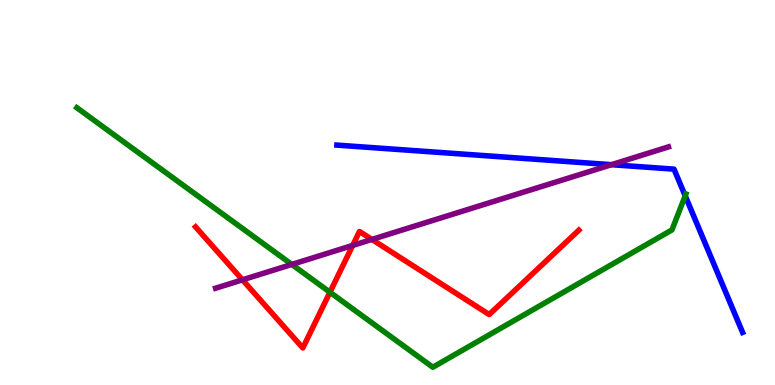[{'lines': ['blue', 'red'], 'intersections': []}, {'lines': ['green', 'red'], 'intersections': [{'x': 4.26, 'y': 2.41}]}, {'lines': ['purple', 'red'], 'intersections': [{'x': 3.13, 'y': 2.73}, {'x': 4.55, 'y': 3.63}, {'x': 4.8, 'y': 3.78}]}, {'lines': ['blue', 'green'], 'intersections': [{'x': 8.84, 'y': 4.91}]}, {'lines': ['blue', 'purple'], 'intersections': [{'x': 7.89, 'y': 5.72}]}, {'lines': ['green', 'purple'], 'intersections': [{'x': 3.77, 'y': 3.13}]}]